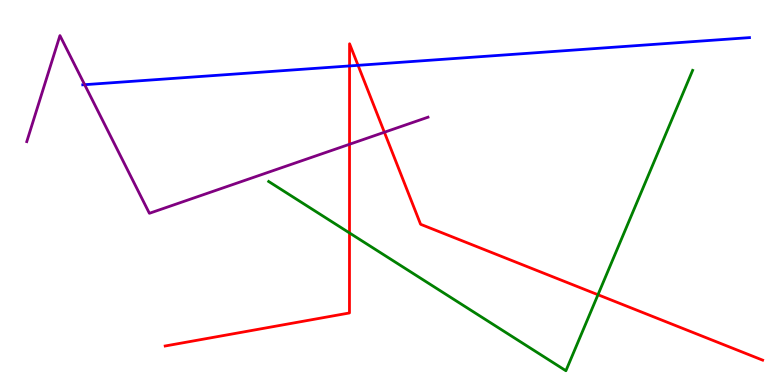[{'lines': ['blue', 'red'], 'intersections': [{'x': 4.51, 'y': 8.29}, {'x': 4.62, 'y': 8.3}]}, {'lines': ['green', 'red'], 'intersections': [{'x': 4.51, 'y': 3.95}, {'x': 7.72, 'y': 2.34}]}, {'lines': ['purple', 'red'], 'intersections': [{'x': 4.51, 'y': 6.25}, {'x': 4.96, 'y': 6.57}]}, {'lines': ['blue', 'green'], 'intersections': []}, {'lines': ['blue', 'purple'], 'intersections': [{'x': 1.09, 'y': 7.8}]}, {'lines': ['green', 'purple'], 'intersections': []}]